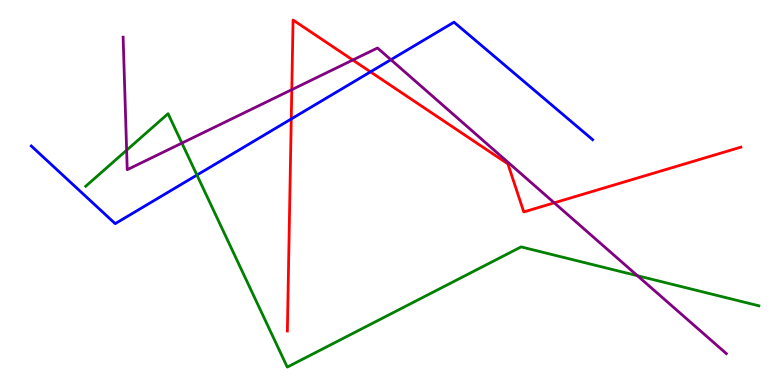[{'lines': ['blue', 'red'], 'intersections': [{'x': 3.76, 'y': 6.91}, {'x': 4.78, 'y': 8.13}]}, {'lines': ['green', 'red'], 'intersections': []}, {'lines': ['purple', 'red'], 'intersections': [{'x': 3.77, 'y': 7.67}, {'x': 4.55, 'y': 8.44}, {'x': 7.15, 'y': 4.73}]}, {'lines': ['blue', 'green'], 'intersections': [{'x': 2.54, 'y': 5.45}]}, {'lines': ['blue', 'purple'], 'intersections': [{'x': 5.04, 'y': 8.45}]}, {'lines': ['green', 'purple'], 'intersections': [{'x': 1.63, 'y': 6.1}, {'x': 2.35, 'y': 6.28}, {'x': 8.23, 'y': 2.84}]}]